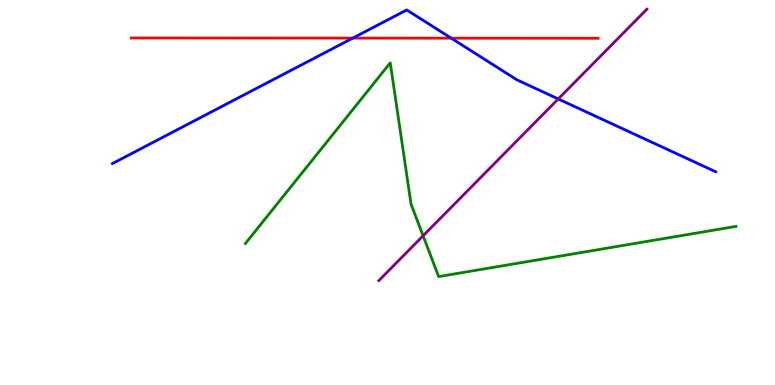[{'lines': ['blue', 'red'], 'intersections': [{'x': 4.55, 'y': 9.01}, {'x': 5.82, 'y': 9.01}]}, {'lines': ['green', 'red'], 'intersections': []}, {'lines': ['purple', 'red'], 'intersections': []}, {'lines': ['blue', 'green'], 'intersections': []}, {'lines': ['blue', 'purple'], 'intersections': [{'x': 7.2, 'y': 7.43}]}, {'lines': ['green', 'purple'], 'intersections': [{'x': 5.46, 'y': 3.88}]}]